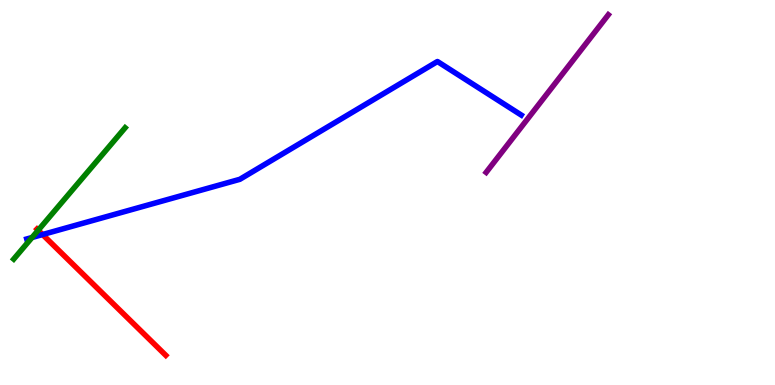[{'lines': ['blue', 'red'], 'intersections': [{'x': 0.549, 'y': 3.91}]}, {'lines': ['green', 'red'], 'intersections': [{'x': 0.493, 'y': 4.02}]}, {'lines': ['purple', 'red'], 'intersections': []}, {'lines': ['blue', 'green'], 'intersections': [{'x': 0.414, 'y': 3.83}]}, {'lines': ['blue', 'purple'], 'intersections': []}, {'lines': ['green', 'purple'], 'intersections': []}]